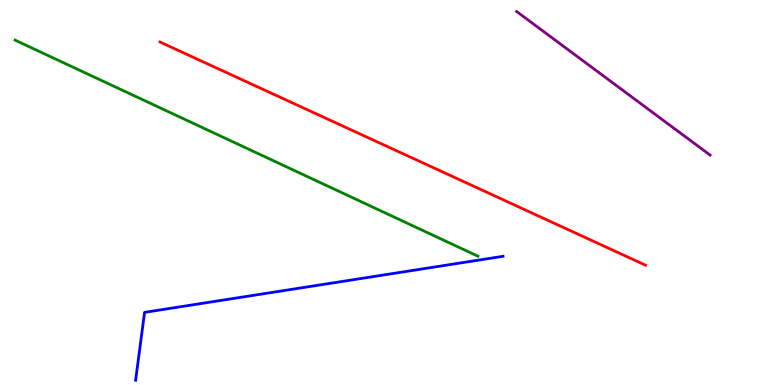[{'lines': ['blue', 'red'], 'intersections': []}, {'lines': ['green', 'red'], 'intersections': []}, {'lines': ['purple', 'red'], 'intersections': []}, {'lines': ['blue', 'green'], 'intersections': []}, {'lines': ['blue', 'purple'], 'intersections': []}, {'lines': ['green', 'purple'], 'intersections': []}]